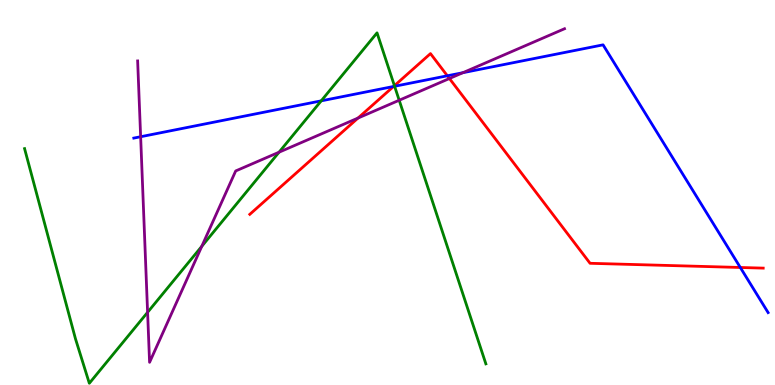[{'lines': ['blue', 'red'], 'intersections': [{'x': 5.08, 'y': 7.75}, {'x': 5.77, 'y': 8.03}, {'x': 9.55, 'y': 3.05}]}, {'lines': ['green', 'red'], 'intersections': [{'x': 5.09, 'y': 7.77}]}, {'lines': ['purple', 'red'], 'intersections': [{'x': 4.62, 'y': 6.93}, {'x': 5.8, 'y': 7.96}]}, {'lines': ['blue', 'green'], 'intersections': [{'x': 4.14, 'y': 7.38}, {'x': 5.09, 'y': 7.76}]}, {'lines': ['blue', 'purple'], 'intersections': [{'x': 1.81, 'y': 6.45}, {'x': 5.97, 'y': 8.11}]}, {'lines': ['green', 'purple'], 'intersections': [{'x': 1.9, 'y': 1.89}, {'x': 2.6, 'y': 3.6}, {'x': 3.6, 'y': 6.05}, {'x': 5.15, 'y': 7.4}]}]